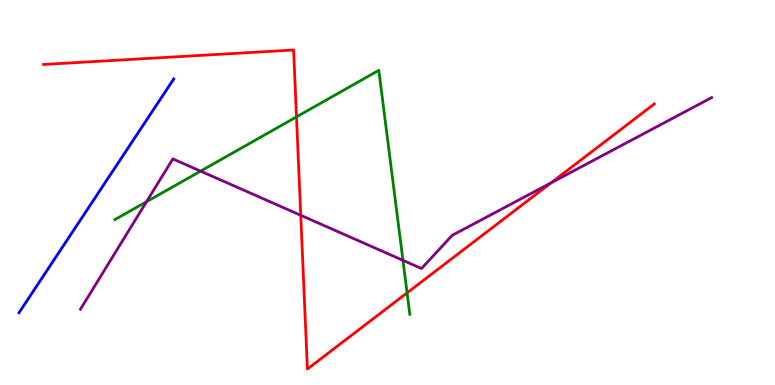[{'lines': ['blue', 'red'], 'intersections': []}, {'lines': ['green', 'red'], 'intersections': [{'x': 3.83, 'y': 6.96}, {'x': 5.25, 'y': 2.39}]}, {'lines': ['purple', 'red'], 'intersections': [{'x': 3.88, 'y': 4.41}, {'x': 7.11, 'y': 5.25}]}, {'lines': ['blue', 'green'], 'intersections': []}, {'lines': ['blue', 'purple'], 'intersections': []}, {'lines': ['green', 'purple'], 'intersections': [{'x': 1.89, 'y': 4.76}, {'x': 2.59, 'y': 5.56}, {'x': 5.2, 'y': 3.24}]}]